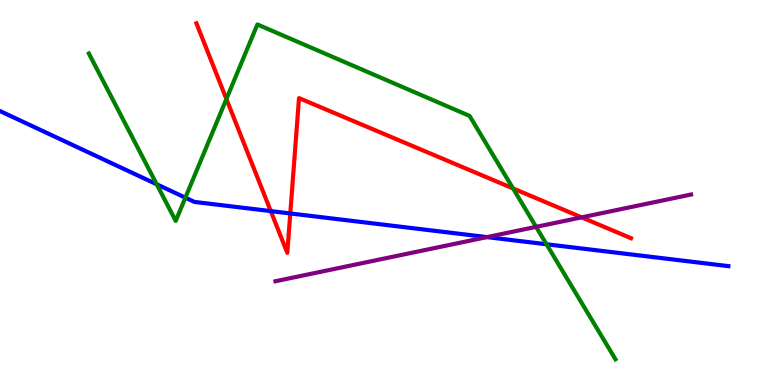[{'lines': ['blue', 'red'], 'intersections': [{'x': 3.49, 'y': 4.52}, {'x': 3.75, 'y': 4.46}]}, {'lines': ['green', 'red'], 'intersections': [{'x': 2.92, 'y': 7.43}, {'x': 6.62, 'y': 5.11}]}, {'lines': ['purple', 'red'], 'intersections': [{'x': 7.5, 'y': 4.35}]}, {'lines': ['blue', 'green'], 'intersections': [{'x': 2.02, 'y': 5.21}, {'x': 2.39, 'y': 4.87}, {'x': 7.05, 'y': 3.66}]}, {'lines': ['blue', 'purple'], 'intersections': [{'x': 6.28, 'y': 3.84}]}, {'lines': ['green', 'purple'], 'intersections': [{'x': 6.92, 'y': 4.11}]}]